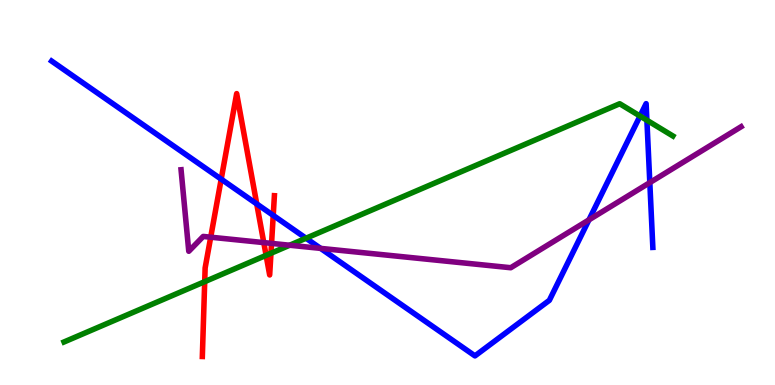[{'lines': ['blue', 'red'], 'intersections': [{'x': 2.85, 'y': 5.35}, {'x': 3.31, 'y': 4.7}, {'x': 3.53, 'y': 4.41}]}, {'lines': ['green', 'red'], 'intersections': [{'x': 2.64, 'y': 2.68}, {'x': 3.43, 'y': 3.37}, {'x': 3.5, 'y': 3.42}]}, {'lines': ['purple', 'red'], 'intersections': [{'x': 2.72, 'y': 3.84}, {'x': 3.4, 'y': 3.7}, {'x': 3.5, 'y': 3.68}]}, {'lines': ['blue', 'green'], 'intersections': [{'x': 3.95, 'y': 3.81}, {'x': 8.26, 'y': 6.99}, {'x': 8.35, 'y': 6.88}]}, {'lines': ['blue', 'purple'], 'intersections': [{'x': 4.14, 'y': 3.55}, {'x': 7.6, 'y': 4.29}, {'x': 8.38, 'y': 5.26}]}, {'lines': ['green', 'purple'], 'intersections': [{'x': 3.74, 'y': 3.63}]}]